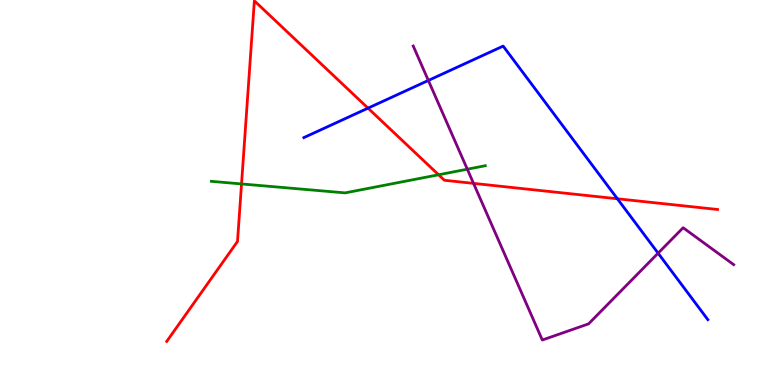[{'lines': ['blue', 'red'], 'intersections': [{'x': 4.75, 'y': 7.19}, {'x': 7.97, 'y': 4.84}]}, {'lines': ['green', 'red'], 'intersections': [{'x': 3.12, 'y': 5.22}, {'x': 5.66, 'y': 5.46}]}, {'lines': ['purple', 'red'], 'intersections': [{'x': 6.11, 'y': 5.24}]}, {'lines': ['blue', 'green'], 'intersections': []}, {'lines': ['blue', 'purple'], 'intersections': [{'x': 5.53, 'y': 7.91}, {'x': 8.49, 'y': 3.42}]}, {'lines': ['green', 'purple'], 'intersections': [{'x': 6.03, 'y': 5.61}]}]